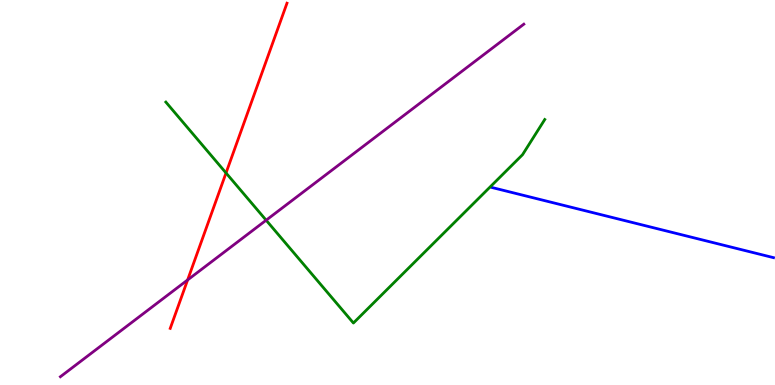[{'lines': ['blue', 'red'], 'intersections': []}, {'lines': ['green', 'red'], 'intersections': [{'x': 2.92, 'y': 5.51}]}, {'lines': ['purple', 'red'], 'intersections': [{'x': 2.42, 'y': 2.73}]}, {'lines': ['blue', 'green'], 'intersections': []}, {'lines': ['blue', 'purple'], 'intersections': []}, {'lines': ['green', 'purple'], 'intersections': [{'x': 3.43, 'y': 4.28}]}]